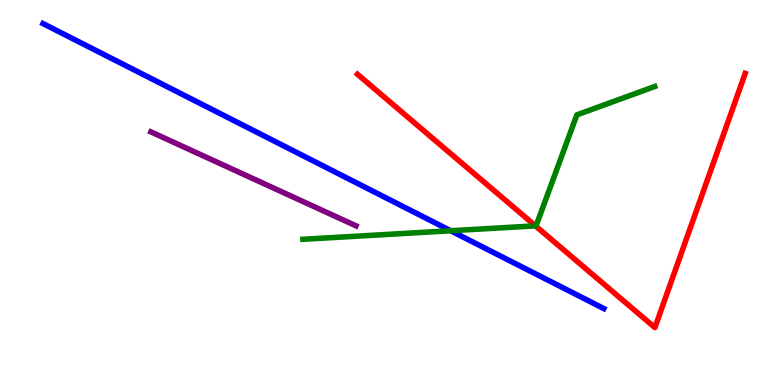[{'lines': ['blue', 'red'], 'intersections': []}, {'lines': ['green', 'red'], 'intersections': [{'x': 6.91, 'y': 4.13}]}, {'lines': ['purple', 'red'], 'intersections': []}, {'lines': ['blue', 'green'], 'intersections': [{'x': 5.82, 'y': 4.01}]}, {'lines': ['blue', 'purple'], 'intersections': []}, {'lines': ['green', 'purple'], 'intersections': []}]